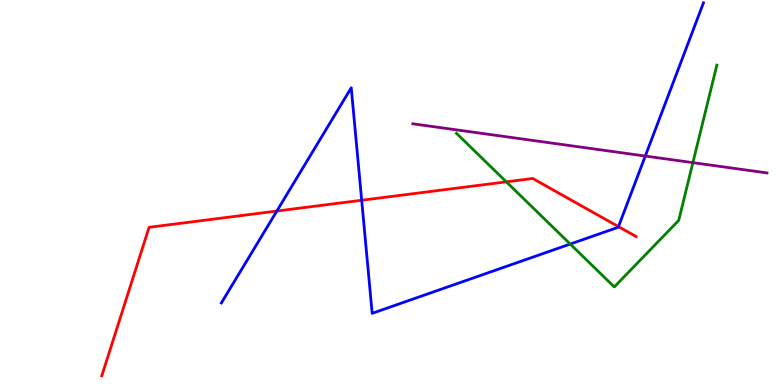[{'lines': ['blue', 'red'], 'intersections': [{'x': 3.57, 'y': 4.52}, {'x': 4.67, 'y': 4.8}, {'x': 7.98, 'y': 4.11}]}, {'lines': ['green', 'red'], 'intersections': [{'x': 6.53, 'y': 5.28}]}, {'lines': ['purple', 'red'], 'intersections': []}, {'lines': ['blue', 'green'], 'intersections': [{'x': 7.36, 'y': 3.66}]}, {'lines': ['blue', 'purple'], 'intersections': [{'x': 8.33, 'y': 5.95}]}, {'lines': ['green', 'purple'], 'intersections': [{'x': 8.94, 'y': 5.78}]}]